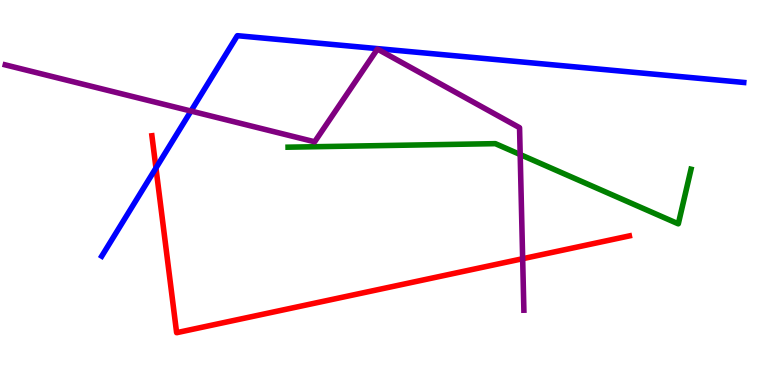[{'lines': ['blue', 'red'], 'intersections': [{'x': 2.01, 'y': 5.64}]}, {'lines': ['green', 'red'], 'intersections': []}, {'lines': ['purple', 'red'], 'intersections': [{'x': 6.74, 'y': 3.28}]}, {'lines': ['blue', 'green'], 'intersections': []}, {'lines': ['blue', 'purple'], 'intersections': [{'x': 2.46, 'y': 7.12}]}, {'lines': ['green', 'purple'], 'intersections': [{'x': 6.71, 'y': 5.99}]}]